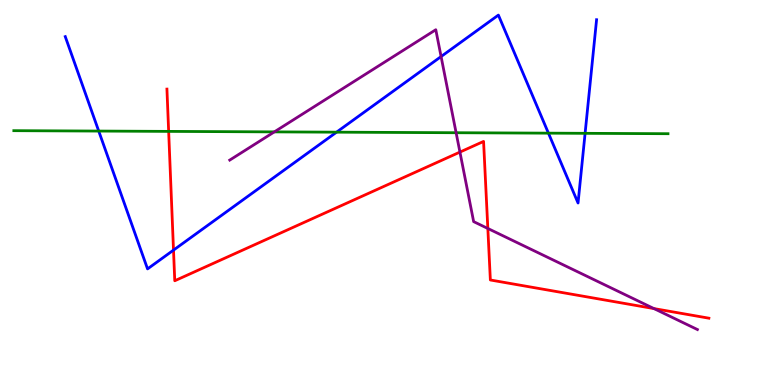[{'lines': ['blue', 'red'], 'intersections': [{'x': 2.24, 'y': 3.5}]}, {'lines': ['green', 'red'], 'intersections': [{'x': 2.18, 'y': 6.59}]}, {'lines': ['purple', 'red'], 'intersections': [{'x': 5.93, 'y': 6.05}, {'x': 6.29, 'y': 4.07}, {'x': 8.44, 'y': 1.98}]}, {'lines': ['blue', 'green'], 'intersections': [{'x': 1.27, 'y': 6.6}, {'x': 4.34, 'y': 6.57}, {'x': 7.08, 'y': 6.54}, {'x': 7.55, 'y': 6.54}]}, {'lines': ['blue', 'purple'], 'intersections': [{'x': 5.69, 'y': 8.53}]}, {'lines': ['green', 'purple'], 'intersections': [{'x': 3.54, 'y': 6.57}, {'x': 5.89, 'y': 6.55}]}]